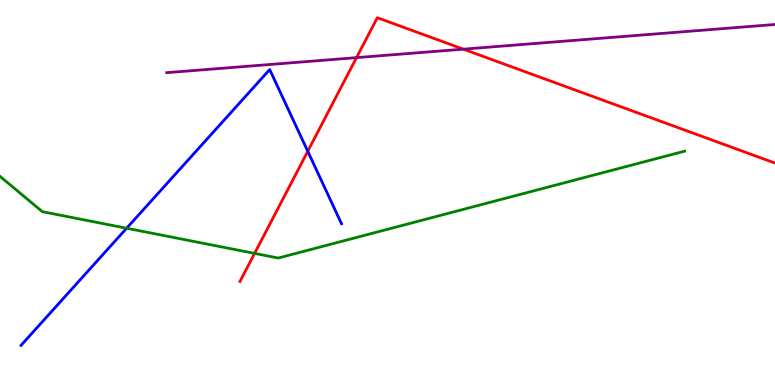[{'lines': ['blue', 'red'], 'intersections': [{'x': 3.97, 'y': 6.07}]}, {'lines': ['green', 'red'], 'intersections': [{'x': 3.29, 'y': 3.42}]}, {'lines': ['purple', 'red'], 'intersections': [{'x': 4.6, 'y': 8.5}, {'x': 5.98, 'y': 8.72}]}, {'lines': ['blue', 'green'], 'intersections': [{'x': 1.63, 'y': 4.07}]}, {'lines': ['blue', 'purple'], 'intersections': []}, {'lines': ['green', 'purple'], 'intersections': []}]